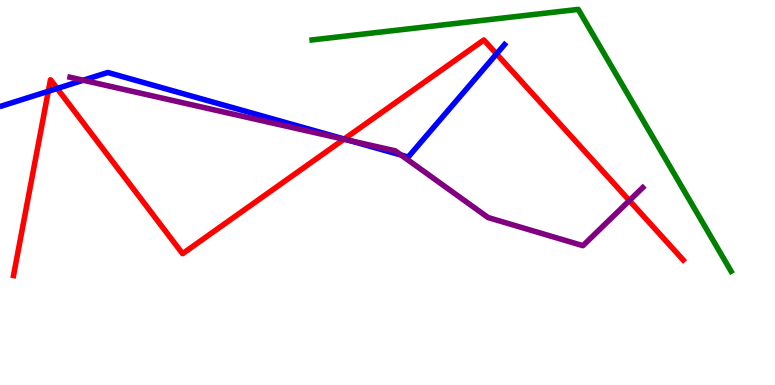[{'lines': ['blue', 'red'], 'intersections': [{'x': 0.623, 'y': 7.63}, {'x': 0.737, 'y': 7.7}, {'x': 4.44, 'y': 6.39}, {'x': 6.41, 'y': 8.6}]}, {'lines': ['green', 'red'], 'intersections': []}, {'lines': ['purple', 'red'], 'intersections': [{'x': 4.44, 'y': 6.38}, {'x': 8.12, 'y': 4.79}]}, {'lines': ['blue', 'green'], 'intersections': []}, {'lines': ['blue', 'purple'], 'intersections': [{'x': 1.07, 'y': 7.92}, {'x': 4.5, 'y': 6.36}, {'x': 5.18, 'y': 5.97}]}, {'lines': ['green', 'purple'], 'intersections': []}]